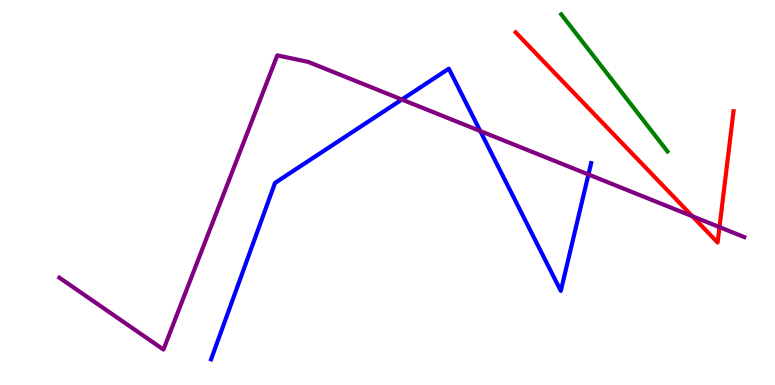[{'lines': ['blue', 'red'], 'intersections': []}, {'lines': ['green', 'red'], 'intersections': []}, {'lines': ['purple', 'red'], 'intersections': [{'x': 8.93, 'y': 4.38}, {'x': 9.28, 'y': 4.1}]}, {'lines': ['blue', 'green'], 'intersections': []}, {'lines': ['blue', 'purple'], 'intersections': [{'x': 5.19, 'y': 7.41}, {'x': 6.2, 'y': 6.6}, {'x': 7.59, 'y': 5.47}]}, {'lines': ['green', 'purple'], 'intersections': []}]